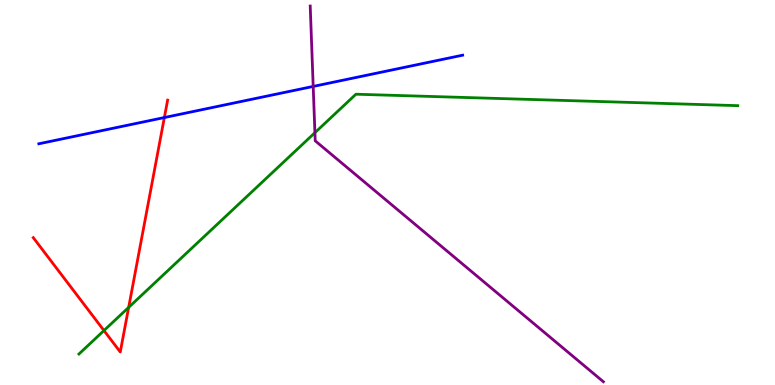[{'lines': ['blue', 'red'], 'intersections': [{'x': 2.12, 'y': 6.95}]}, {'lines': ['green', 'red'], 'intersections': [{'x': 1.34, 'y': 1.41}, {'x': 1.66, 'y': 2.02}]}, {'lines': ['purple', 'red'], 'intersections': []}, {'lines': ['blue', 'green'], 'intersections': []}, {'lines': ['blue', 'purple'], 'intersections': [{'x': 4.04, 'y': 7.76}]}, {'lines': ['green', 'purple'], 'intersections': [{'x': 4.06, 'y': 6.55}]}]